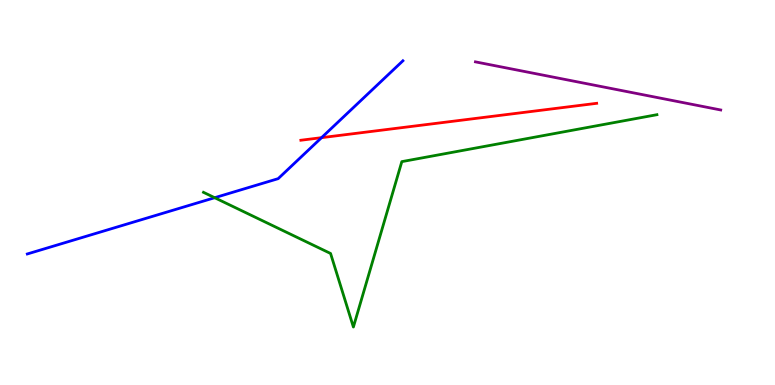[{'lines': ['blue', 'red'], 'intersections': [{'x': 4.15, 'y': 6.42}]}, {'lines': ['green', 'red'], 'intersections': []}, {'lines': ['purple', 'red'], 'intersections': []}, {'lines': ['blue', 'green'], 'intersections': [{'x': 2.77, 'y': 4.86}]}, {'lines': ['blue', 'purple'], 'intersections': []}, {'lines': ['green', 'purple'], 'intersections': []}]